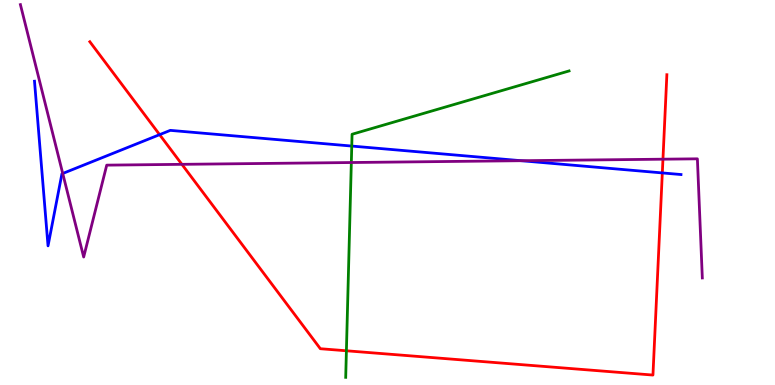[{'lines': ['blue', 'red'], 'intersections': [{'x': 2.06, 'y': 6.5}, {'x': 8.55, 'y': 5.51}]}, {'lines': ['green', 'red'], 'intersections': [{'x': 4.47, 'y': 0.889}]}, {'lines': ['purple', 'red'], 'intersections': [{'x': 2.35, 'y': 5.73}, {'x': 8.55, 'y': 5.87}]}, {'lines': ['blue', 'green'], 'intersections': [{'x': 4.54, 'y': 6.21}]}, {'lines': ['blue', 'purple'], 'intersections': [{'x': 0.809, 'y': 5.49}, {'x': 6.72, 'y': 5.83}]}, {'lines': ['green', 'purple'], 'intersections': [{'x': 4.53, 'y': 5.78}]}]